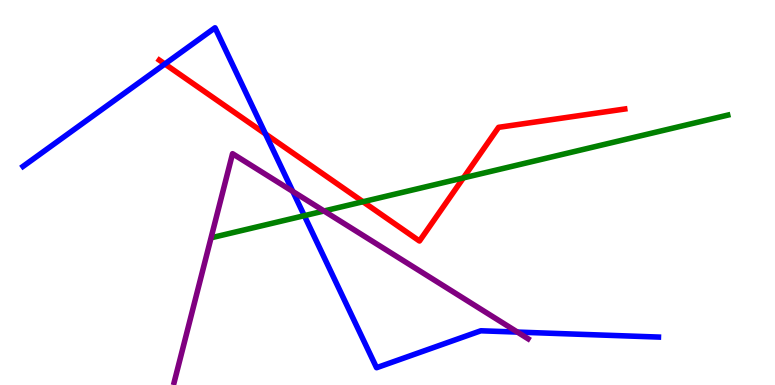[{'lines': ['blue', 'red'], 'intersections': [{'x': 2.13, 'y': 8.34}, {'x': 3.43, 'y': 6.52}]}, {'lines': ['green', 'red'], 'intersections': [{'x': 4.68, 'y': 4.76}, {'x': 5.98, 'y': 5.38}]}, {'lines': ['purple', 'red'], 'intersections': []}, {'lines': ['blue', 'green'], 'intersections': [{'x': 3.93, 'y': 4.4}]}, {'lines': ['blue', 'purple'], 'intersections': [{'x': 3.78, 'y': 5.03}, {'x': 6.68, 'y': 1.37}]}, {'lines': ['green', 'purple'], 'intersections': [{'x': 4.18, 'y': 4.52}]}]